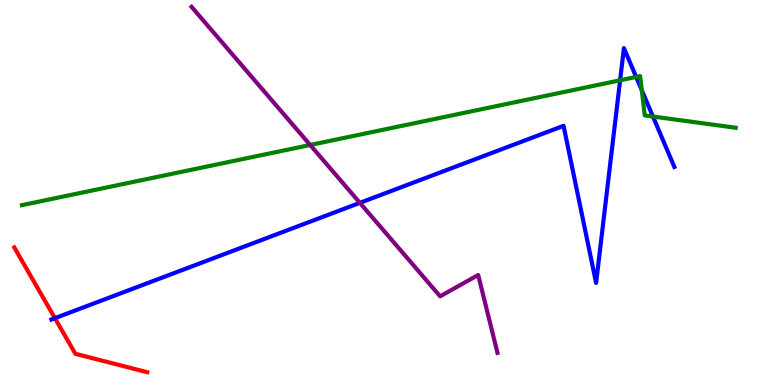[{'lines': ['blue', 'red'], 'intersections': [{'x': 0.709, 'y': 1.74}]}, {'lines': ['green', 'red'], 'intersections': []}, {'lines': ['purple', 'red'], 'intersections': []}, {'lines': ['blue', 'green'], 'intersections': [{'x': 8.0, 'y': 7.91}, {'x': 8.21, 'y': 8.0}, {'x': 8.28, 'y': 7.66}, {'x': 8.43, 'y': 6.97}]}, {'lines': ['blue', 'purple'], 'intersections': [{'x': 4.64, 'y': 4.73}]}, {'lines': ['green', 'purple'], 'intersections': [{'x': 4.0, 'y': 6.23}]}]